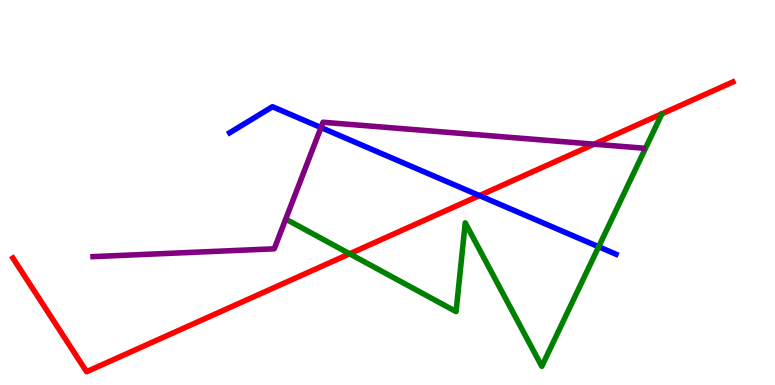[{'lines': ['blue', 'red'], 'intersections': [{'x': 6.19, 'y': 4.92}]}, {'lines': ['green', 'red'], 'intersections': [{'x': 4.51, 'y': 3.41}]}, {'lines': ['purple', 'red'], 'intersections': [{'x': 7.67, 'y': 6.26}]}, {'lines': ['blue', 'green'], 'intersections': [{'x': 7.72, 'y': 3.59}]}, {'lines': ['blue', 'purple'], 'intersections': [{'x': 4.14, 'y': 6.69}]}, {'lines': ['green', 'purple'], 'intersections': []}]